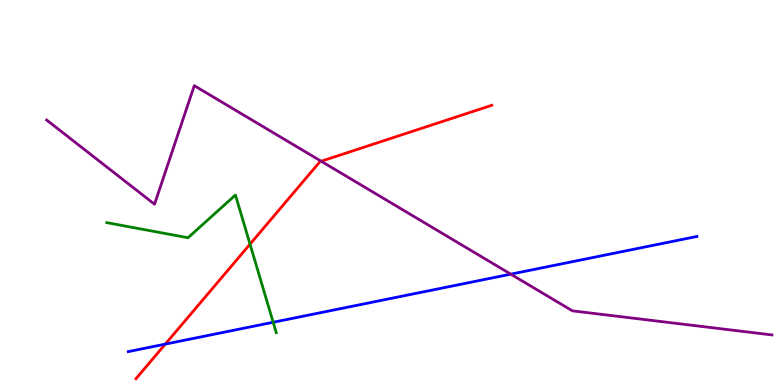[{'lines': ['blue', 'red'], 'intersections': [{'x': 2.13, 'y': 1.06}]}, {'lines': ['green', 'red'], 'intersections': [{'x': 3.23, 'y': 3.66}]}, {'lines': ['purple', 'red'], 'intersections': [{'x': 4.14, 'y': 5.81}]}, {'lines': ['blue', 'green'], 'intersections': [{'x': 3.52, 'y': 1.63}]}, {'lines': ['blue', 'purple'], 'intersections': [{'x': 6.59, 'y': 2.88}]}, {'lines': ['green', 'purple'], 'intersections': []}]